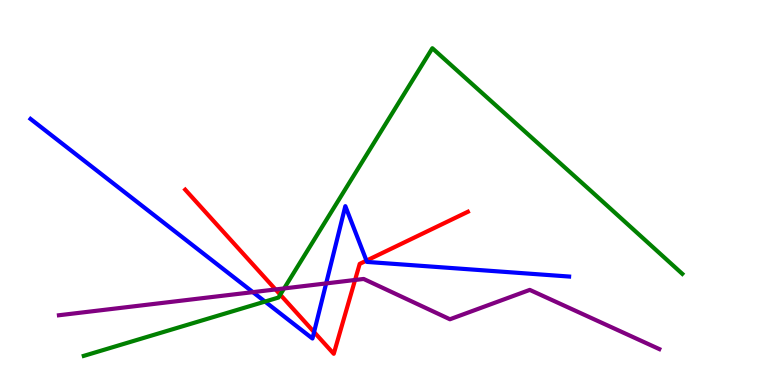[{'lines': ['blue', 'red'], 'intersections': [{'x': 4.05, 'y': 1.38}, {'x': 4.73, 'y': 3.23}]}, {'lines': ['green', 'red'], 'intersections': [{'x': 3.62, 'y': 2.35}]}, {'lines': ['purple', 'red'], 'intersections': [{'x': 3.56, 'y': 2.48}, {'x': 4.58, 'y': 2.73}]}, {'lines': ['blue', 'green'], 'intersections': [{'x': 3.42, 'y': 2.17}]}, {'lines': ['blue', 'purple'], 'intersections': [{'x': 3.26, 'y': 2.41}, {'x': 4.21, 'y': 2.64}]}, {'lines': ['green', 'purple'], 'intersections': [{'x': 3.67, 'y': 2.51}]}]